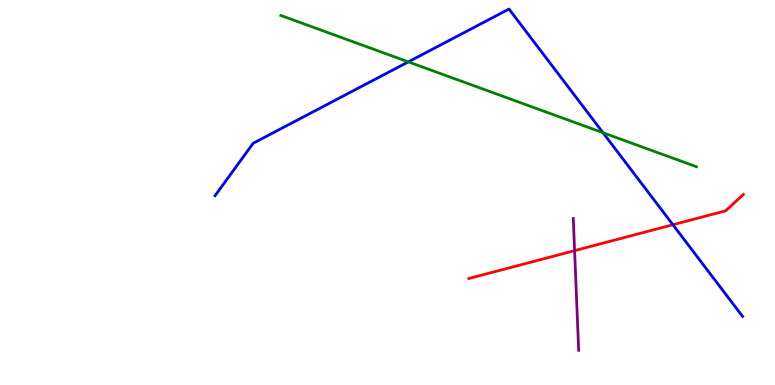[{'lines': ['blue', 'red'], 'intersections': [{'x': 8.68, 'y': 4.16}]}, {'lines': ['green', 'red'], 'intersections': []}, {'lines': ['purple', 'red'], 'intersections': [{'x': 7.41, 'y': 3.49}]}, {'lines': ['blue', 'green'], 'intersections': [{'x': 5.27, 'y': 8.39}, {'x': 7.78, 'y': 6.55}]}, {'lines': ['blue', 'purple'], 'intersections': []}, {'lines': ['green', 'purple'], 'intersections': []}]